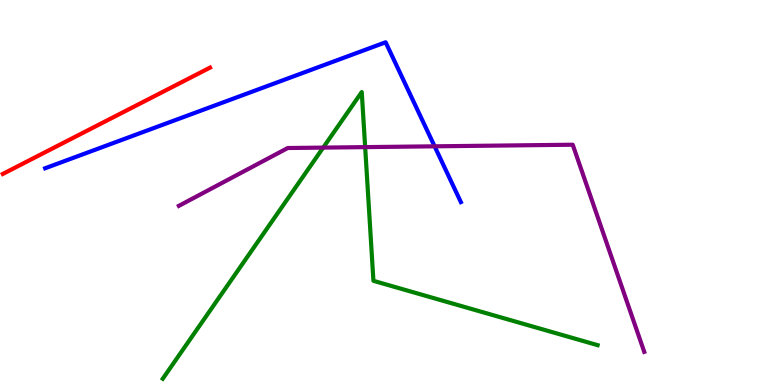[{'lines': ['blue', 'red'], 'intersections': []}, {'lines': ['green', 'red'], 'intersections': []}, {'lines': ['purple', 'red'], 'intersections': []}, {'lines': ['blue', 'green'], 'intersections': []}, {'lines': ['blue', 'purple'], 'intersections': [{'x': 5.61, 'y': 6.2}]}, {'lines': ['green', 'purple'], 'intersections': [{'x': 4.17, 'y': 6.17}, {'x': 4.71, 'y': 6.18}]}]